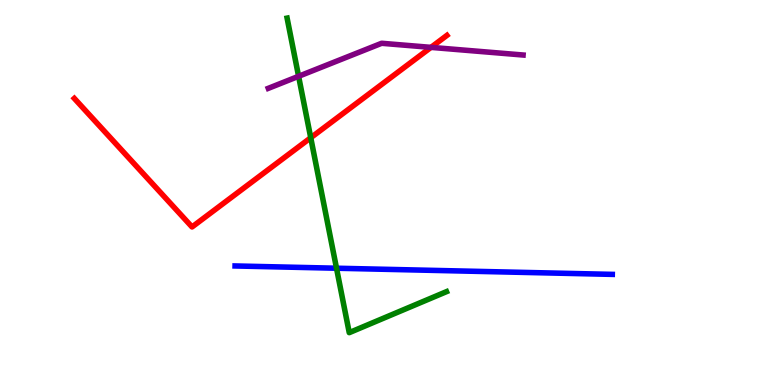[{'lines': ['blue', 'red'], 'intersections': []}, {'lines': ['green', 'red'], 'intersections': [{'x': 4.01, 'y': 6.42}]}, {'lines': ['purple', 'red'], 'intersections': [{'x': 5.56, 'y': 8.77}]}, {'lines': ['blue', 'green'], 'intersections': [{'x': 4.34, 'y': 3.03}]}, {'lines': ['blue', 'purple'], 'intersections': []}, {'lines': ['green', 'purple'], 'intersections': [{'x': 3.85, 'y': 8.02}]}]